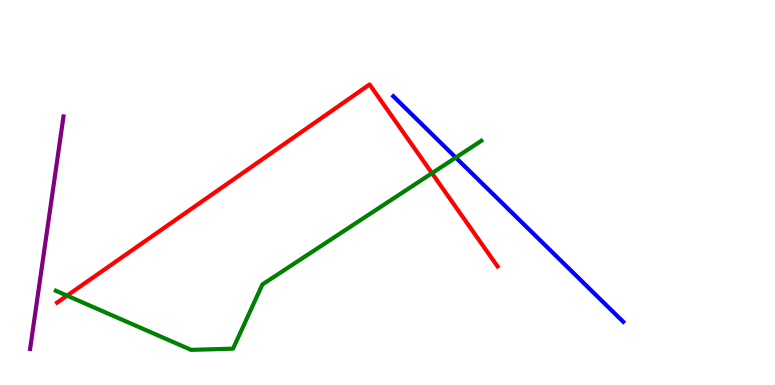[{'lines': ['blue', 'red'], 'intersections': []}, {'lines': ['green', 'red'], 'intersections': [{'x': 0.865, 'y': 2.32}, {'x': 5.57, 'y': 5.5}]}, {'lines': ['purple', 'red'], 'intersections': []}, {'lines': ['blue', 'green'], 'intersections': [{'x': 5.88, 'y': 5.91}]}, {'lines': ['blue', 'purple'], 'intersections': []}, {'lines': ['green', 'purple'], 'intersections': []}]